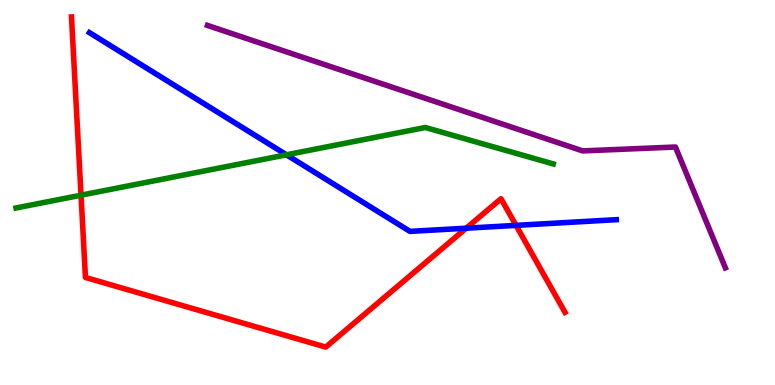[{'lines': ['blue', 'red'], 'intersections': [{'x': 6.02, 'y': 4.07}, {'x': 6.66, 'y': 4.15}]}, {'lines': ['green', 'red'], 'intersections': [{'x': 1.05, 'y': 4.93}]}, {'lines': ['purple', 'red'], 'intersections': []}, {'lines': ['blue', 'green'], 'intersections': [{'x': 3.7, 'y': 5.98}]}, {'lines': ['blue', 'purple'], 'intersections': []}, {'lines': ['green', 'purple'], 'intersections': []}]